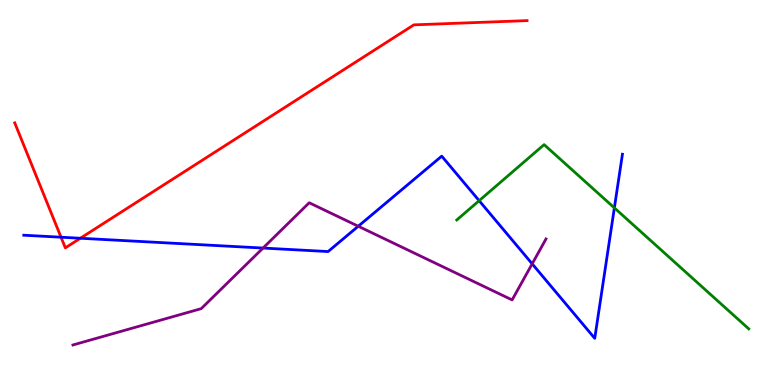[{'lines': ['blue', 'red'], 'intersections': [{'x': 0.788, 'y': 3.84}, {'x': 1.04, 'y': 3.81}]}, {'lines': ['green', 'red'], 'intersections': []}, {'lines': ['purple', 'red'], 'intersections': []}, {'lines': ['blue', 'green'], 'intersections': [{'x': 6.18, 'y': 4.79}, {'x': 7.93, 'y': 4.6}]}, {'lines': ['blue', 'purple'], 'intersections': [{'x': 3.39, 'y': 3.56}, {'x': 4.62, 'y': 4.12}, {'x': 6.87, 'y': 3.15}]}, {'lines': ['green', 'purple'], 'intersections': []}]